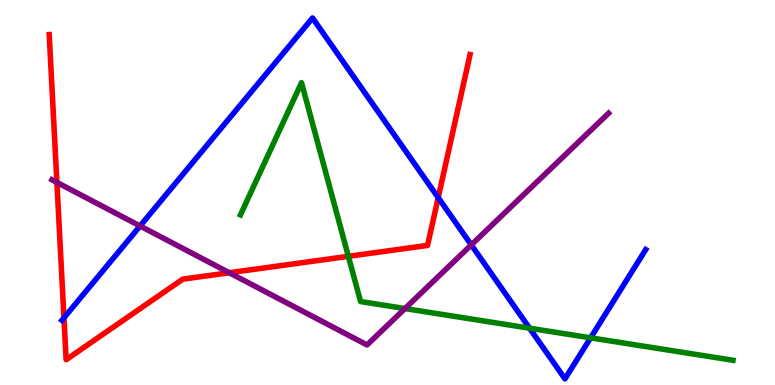[{'lines': ['blue', 'red'], 'intersections': [{'x': 0.825, 'y': 1.75}, {'x': 5.65, 'y': 4.87}]}, {'lines': ['green', 'red'], 'intersections': [{'x': 4.49, 'y': 3.34}]}, {'lines': ['purple', 'red'], 'intersections': [{'x': 0.734, 'y': 5.26}, {'x': 2.96, 'y': 2.92}]}, {'lines': ['blue', 'green'], 'intersections': [{'x': 6.83, 'y': 1.48}, {'x': 7.62, 'y': 1.23}]}, {'lines': ['blue', 'purple'], 'intersections': [{'x': 1.81, 'y': 4.13}, {'x': 6.08, 'y': 3.64}]}, {'lines': ['green', 'purple'], 'intersections': [{'x': 5.23, 'y': 1.99}]}]